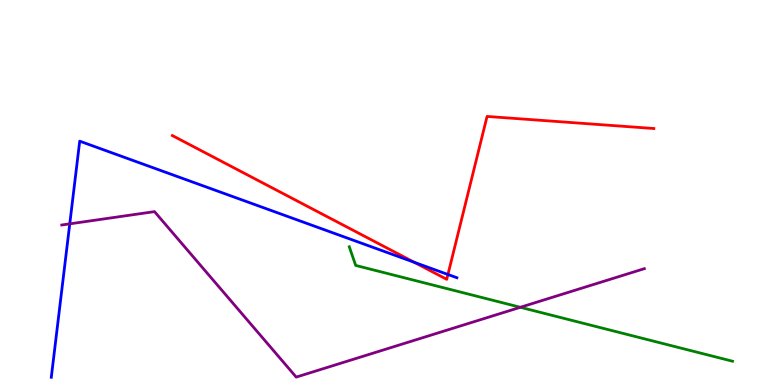[{'lines': ['blue', 'red'], 'intersections': [{'x': 5.34, 'y': 3.19}, {'x': 5.78, 'y': 2.87}]}, {'lines': ['green', 'red'], 'intersections': []}, {'lines': ['purple', 'red'], 'intersections': []}, {'lines': ['blue', 'green'], 'intersections': []}, {'lines': ['blue', 'purple'], 'intersections': [{'x': 0.9, 'y': 4.19}]}, {'lines': ['green', 'purple'], 'intersections': [{'x': 6.71, 'y': 2.02}]}]